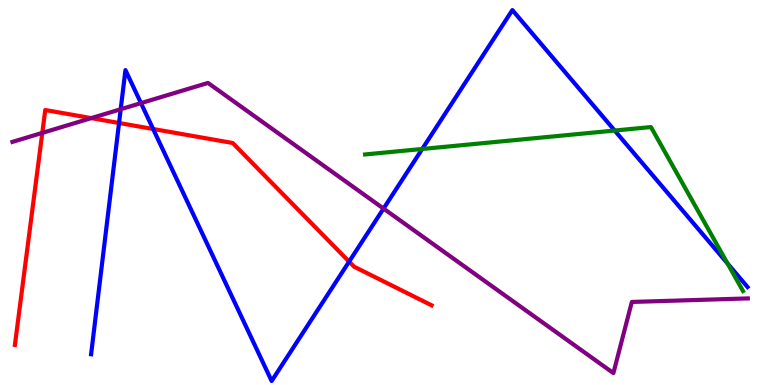[{'lines': ['blue', 'red'], 'intersections': [{'x': 1.54, 'y': 6.81}, {'x': 1.98, 'y': 6.65}, {'x': 4.5, 'y': 3.2}]}, {'lines': ['green', 'red'], 'intersections': []}, {'lines': ['purple', 'red'], 'intersections': [{'x': 0.546, 'y': 6.55}, {'x': 1.18, 'y': 6.93}]}, {'lines': ['blue', 'green'], 'intersections': [{'x': 5.45, 'y': 6.13}, {'x': 7.93, 'y': 6.61}, {'x': 9.39, 'y': 3.16}]}, {'lines': ['blue', 'purple'], 'intersections': [{'x': 1.56, 'y': 7.16}, {'x': 1.82, 'y': 7.32}, {'x': 4.95, 'y': 4.58}]}, {'lines': ['green', 'purple'], 'intersections': []}]